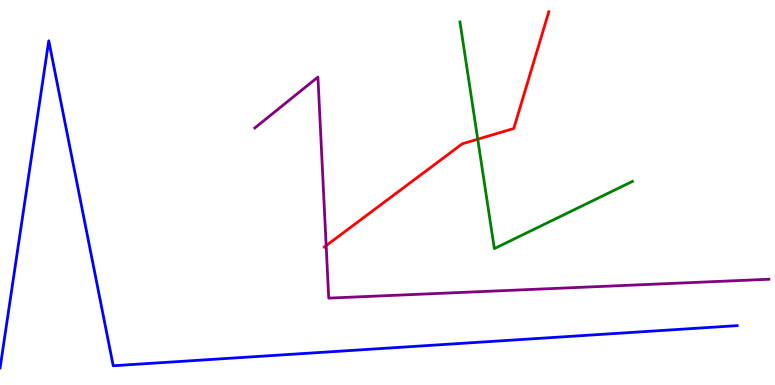[{'lines': ['blue', 'red'], 'intersections': []}, {'lines': ['green', 'red'], 'intersections': [{'x': 6.16, 'y': 6.38}]}, {'lines': ['purple', 'red'], 'intersections': [{'x': 4.21, 'y': 3.62}]}, {'lines': ['blue', 'green'], 'intersections': []}, {'lines': ['blue', 'purple'], 'intersections': []}, {'lines': ['green', 'purple'], 'intersections': []}]